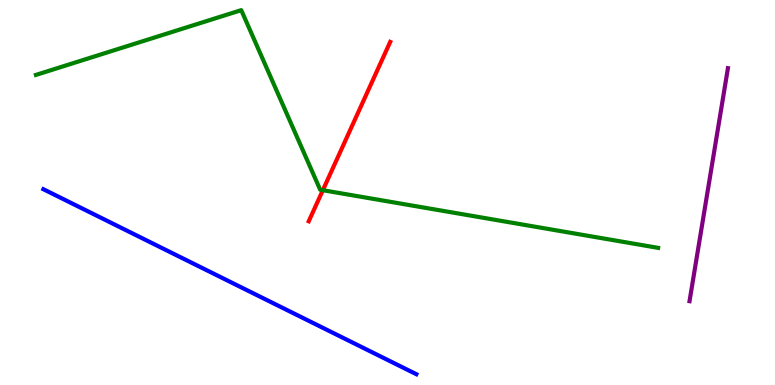[{'lines': ['blue', 'red'], 'intersections': []}, {'lines': ['green', 'red'], 'intersections': [{'x': 4.17, 'y': 5.06}]}, {'lines': ['purple', 'red'], 'intersections': []}, {'lines': ['blue', 'green'], 'intersections': []}, {'lines': ['blue', 'purple'], 'intersections': []}, {'lines': ['green', 'purple'], 'intersections': []}]